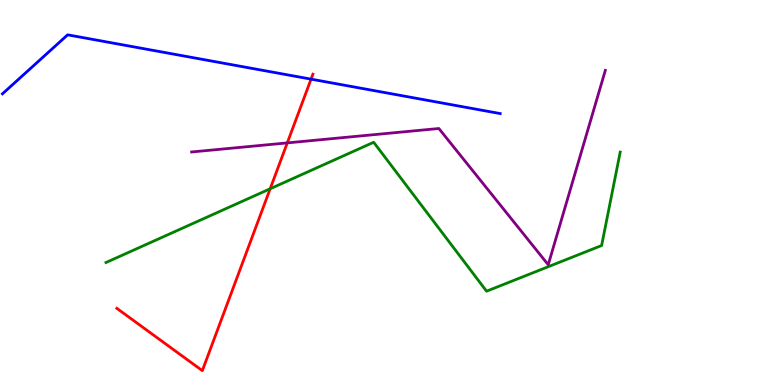[{'lines': ['blue', 'red'], 'intersections': [{'x': 4.01, 'y': 7.94}]}, {'lines': ['green', 'red'], 'intersections': [{'x': 3.49, 'y': 5.1}]}, {'lines': ['purple', 'red'], 'intersections': [{'x': 3.71, 'y': 6.29}]}, {'lines': ['blue', 'green'], 'intersections': []}, {'lines': ['blue', 'purple'], 'intersections': []}, {'lines': ['green', 'purple'], 'intersections': []}]